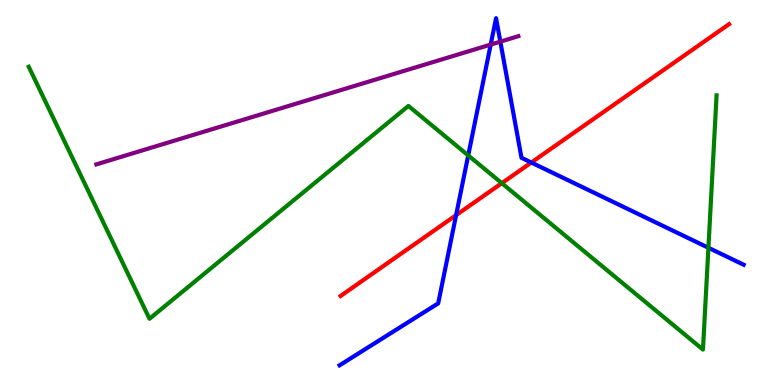[{'lines': ['blue', 'red'], 'intersections': [{'x': 5.89, 'y': 4.41}, {'x': 6.86, 'y': 5.78}]}, {'lines': ['green', 'red'], 'intersections': [{'x': 6.47, 'y': 5.24}]}, {'lines': ['purple', 'red'], 'intersections': []}, {'lines': ['blue', 'green'], 'intersections': [{'x': 6.04, 'y': 5.96}, {'x': 9.14, 'y': 3.56}]}, {'lines': ['blue', 'purple'], 'intersections': [{'x': 6.33, 'y': 8.84}, {'x': 6.46, 'y': 8.92}]}, {'lines': ['green', 'purple'], 'intersections': []}]